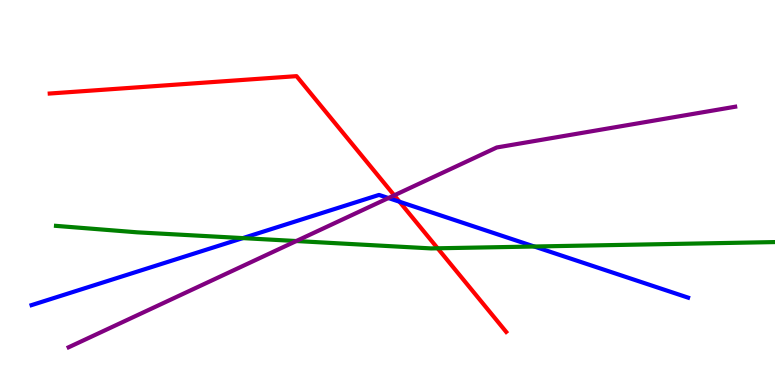[{'lines': ['blue', 'red'], 'intersections': [{'x': 5.15, 'y': 4.76}]}, {'lines': ['green', 'red'], 'intersections': [{'x': 5.65, 'y': 3.55}]}, {'lines': ['purple', 'red'], 'intersections': [{'x': 5.09, 'y': 4.93}]}, {'lines': ['blue', 'green'], 'intersections': [{'x': 3.13, 'y': 3.82}, {'x': 6.89, 'y': 3.6}]}, {'lines': ['blue', 'purple'], 'intersections': [{'x': 5.01, 'y': 4.86}]}, {'lines': ['green', 'purple'], 'intersections': [{'x': 3.82, 'y': 3.74}]}]